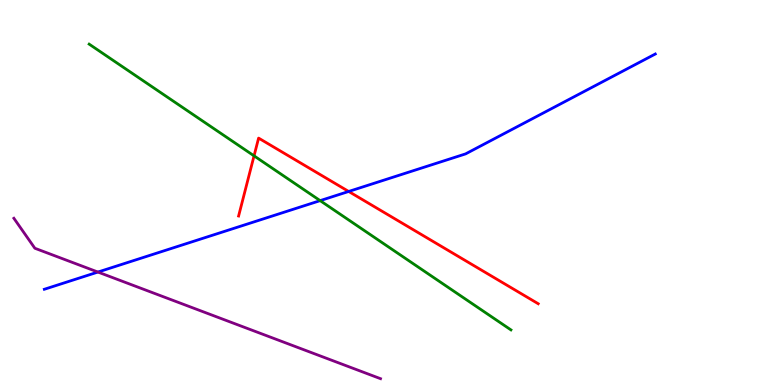[{'lines': ['blue', 'red'], 'intersections': [{'x': 4.5, 'y': 5.03}]}, {'lines': ['green', 'red'], 'intersections': [{'x': 3.28, 'y': 5.95}]}, {'lines': ['purple', 'red'], 'intersections': []}, {'lines': ['blue', 'green'], 'intersections': [{'x': 4.13, 'y': 4.79}]}, {'lines': ['blue', 'purple'], 'intersections': [{'x': 1.26, 'y': 2.93}]}, {'lines': ['green', 'purple'], 'intersections': []}]